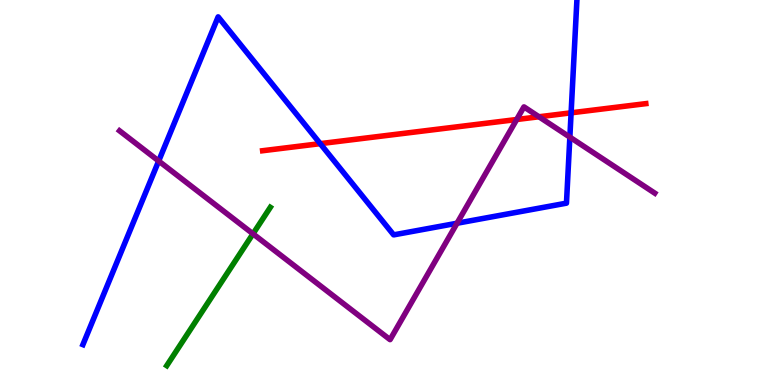[{'lines': ['blue', 'red'], 'intersections': [{'x': 4.13, 'y': 6.27}, {'x': 7.37, 'y': 7.07}]}, {'lines': ['green', 'red'], 'intersections': []}, {'lines': ['purple', 'red'], 'intersections': [{'x': 6.67, 'y': 6.9}, {'x': 6.95, 'y': 6.97}]}, {'lines': ['blue', 'green'], 'intersections': []}, {'lines': ['blue', 'purple'], 'intersections': [{'x': 2.05, 'y': 5.82}, {'x': 5.9, 'y': 4.2}, {'x': 7.35, 'y': 6.44}]}, {'lines': ['green', 'purple'], 'intersections': [{'x': 3.26, 'y': 3.93}]}]